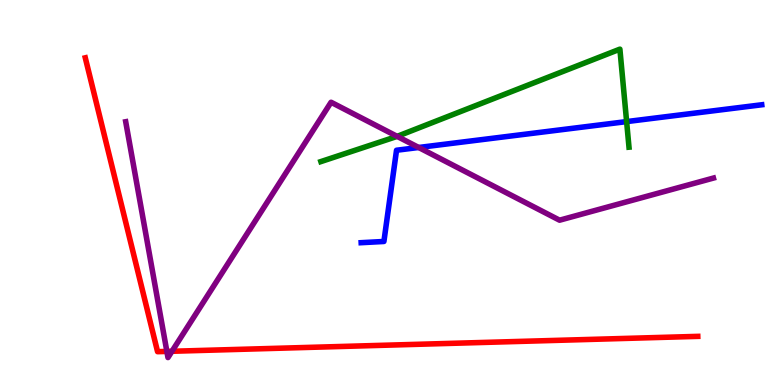[{'lines': ['blue', 'red'], 'intersections': []}, {'lines': ['green', 'red'], 'intersections': []}, {'lines': ['purple', 'red'], 'intersections': [{'x': 2.15, 'y': 0.872}, {'x': 2.22, 'y': 0.876}]}, {'lines': ['blue', 'green'], 'intersections': [{'x': 8.09, 'y': 6.84}]}, {'lines': ['blue', 'purple'], 'intersections': [{'x': 5.4, 'y': 6.17}]}, {'lines': ['green', 'purple'], 'intersections': [{'x': 5.12, 'y': 6.46}]}]